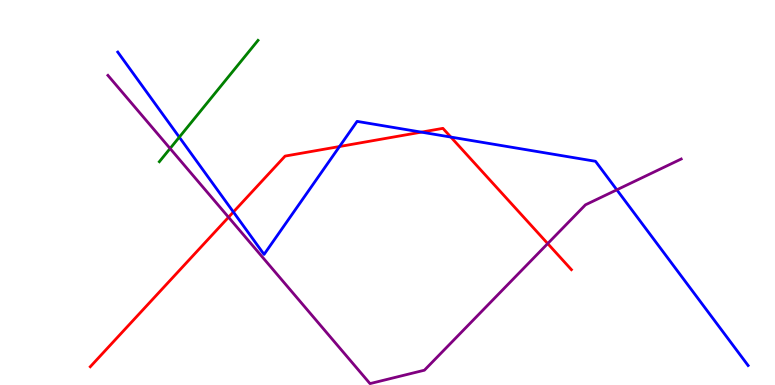[{'lines': ['blue', 'red'], 'intersections': [{'x': 3.01, 'y': 4.49}, {'x': 4.38, 'y': 6.19}, {'x': 5.44, 'y': 6.57}, {'x': 5.82, 'y': 6.44}]}, {'lines': ['green', 'red'], 'intersections': []}, {'lines': ['purple', 'red'], 'intersections': [{'x': 2.95, 'y': 4.36}, {'x': 7.07, 'y': 3.67}]}, {'lines': ['blue', 'green'], 'intersections': [{'x': 2.31, 'y': 6.44}]}, {'lines': ['blue', 'purple'], 'intersections': [{'x': 7.96, 'y': 5.07}]}, {'lines': ['green', 'purple'], 'intersections': [{'x': 2.19, 'y': 6.14}]}]